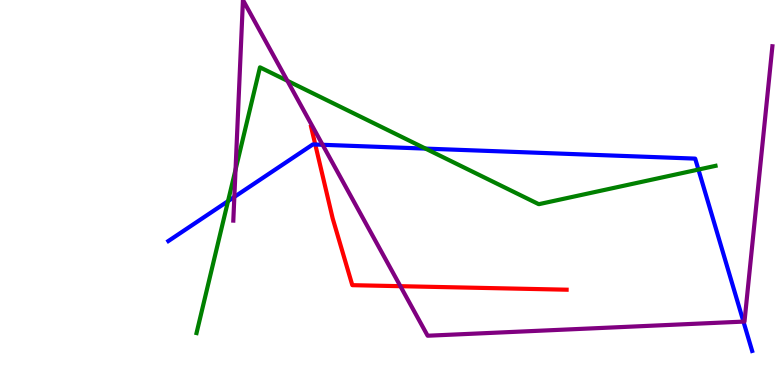[{'lines': ['blue', 'red'], 'intersections': [{'x': 4.07, 'y': 6.25}]}, {'lines': ['green', 'red'], 'intersections': []}, {'lines': ['purple', 'red'], 'intersections': [{'x': 5.17, 'y': 2.57}]}, {'lines': ['blue', 'green'], 'intersections': [{'x': 2.94, 'y': 4.78}, {'x': 5.49, 'y': 6.14}, {'x': 9.01, 'y': 5.6}]}, {'lines': ['blue', 'purple'], 'intersections': [{'x': 3.02, 'y': 4.89}, {'x': 4.16, 'y': 6.24}, {'x': 9.59, 'y': 1.65}]}, {'lines': ['green', 'purple'], 'intersections': [{'x': 3.04, 'y': 5.59}, {'x': 3.71, 'y': 7.9}]}]